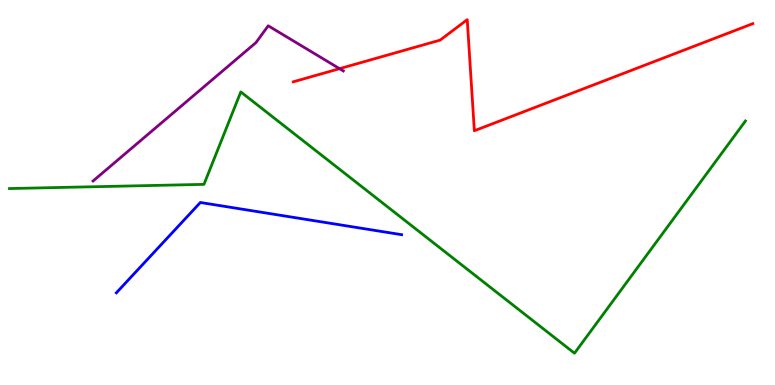[{'lines': ['blue', 'red'], 'intersections': []}, {'lines': ['green', 'red'], 'intersections': []}, {'lines': ['purple', 'red'], 'intersections': [{'x': 4.38, 'y': 8.22}]}, {'lines': ['blue', 'green'], 'intersections': []}, {'lines': ['blue', 'purple'], 'intersections': []}, {'lines': ['green', 'purple'], 'intersections': []}]